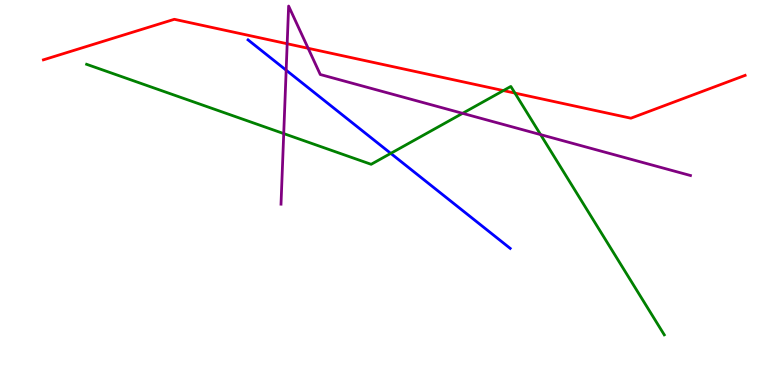[{'lines': ['blue', 'red'], 'intersections': []}, {'lines': ['green', 'red'], 'intersections': [{'x': 6.5, 'y': 7.65}, {'x': 6.64, 'y': 7.58}]}, {'lines': ['purple', 'red'], 'intersections': [{'x': 3.71, 'y': 8.86}, {'x': 3.98, 'y': 8.75}]}, {'lines': ['blue', 'green'], 'intersections': [{'x': 5.04, 'y': 6.02}]}, {'lines': ['blue', 'purple'], 'intersections': [{'x': 3.69, 'y': 8.18}]}, {'lines': ['green', 'purple'], 'intersections': [{'x': 3.66, 'y': 6.53}, {'x': 5.97, 'y': 7.06}, {'x': 6.98, 'y': 6.5}]}]